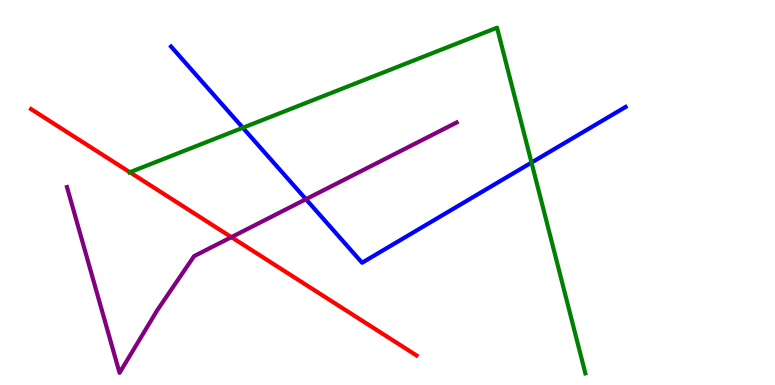[{'lines': ['blue', 'red'], 'intersections': []}, {'lines': ['green', 'red'], 'intersections': [{'x': 1.68, 'y': 5.53}]}, {'lines': ['purple', 'red'], 'intersections': [{'x': 2.99, 'y': 3.84}]}, {'lines': ['blue', 'green'], 'intersections': [{'x': 3.13, 'y': 6.68}, {'x': 6.86, 'y': 5.78}]}, {'lines': ['blue', 'purple'], 'intersections': [{'x': 3.95, 'y': 4.83}]}, {'lines': ['green', 'purple'], 'intersections': []}]